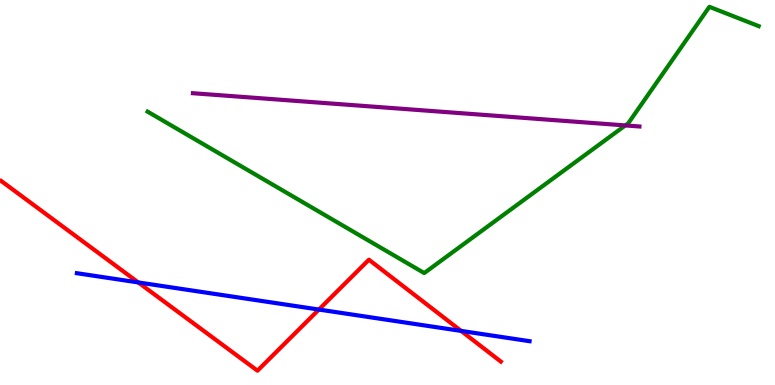[{'lines': ['blue', 'red'], 'intersections': [{'x': 1.78, 'y': 2.66}, {'x': 4.11, 'y': 1.96}, {'x': 5.95, 'y': 1.4}]}, {'lines': ['green', 'red'], 'intersections': []}, {'lines': ['purple', 'red'], 'intersections': []}, {'lines': ['blue', 'green'], 'intersections': []}, {'lines': ['blue', 'purple'], 'intersections': []}, {'lines': ['green', 'purple'], 'intersections': [{'x': 8.07, 'y': 6.74}]}]